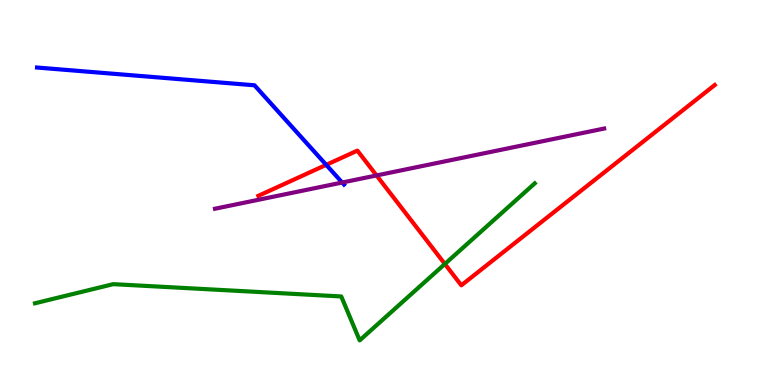[{'lines': ['blue', 'red'], 'intersections': [{'x': 4.21, 'y': 5.72}]}, {'lines': ['green', 'red'], 'intersections': [{'x': 5.74, 'y': 3.14}]}, {'lines': ['purple', 'red'], 'intersections': [{'x': 4.86, 'y': 5.44}]}, {'lines': ['blue', 'green'], 'intersections': []}, {'lines': ['blue', 'purple'], 'intersections': [{'x': 4.42, 'y': 5.26}]}, {'lines': ['green', 'purple'], 'intersections': []}]